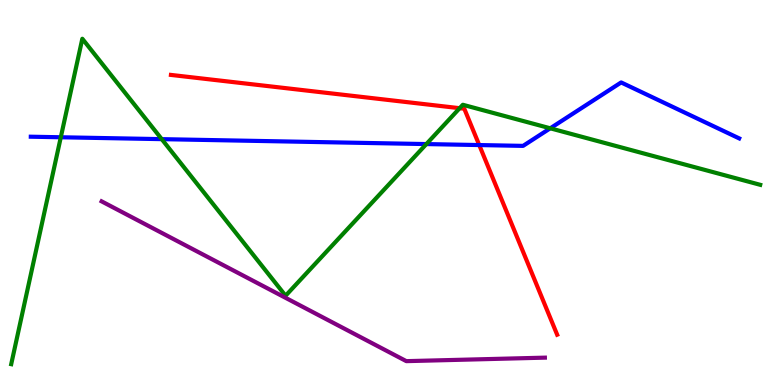[{'lines': ['blue', 'red'], 'intersections': [{'x': 6.18, 'y': 6.23}]}, {'lines': ['green', 'red'], 'intersections': [{'x': 5.93, 'y': 7.19}]}, {'lines': ['purple', 'red'], 'intersections': []}, {'lines': ['blue', 'green'], 'intersections': [{'x': 0.785, 'y': 6.43}, {'x': 2.09, 'y': 6.39}, {'x': 5.5, 'y': 6.26}, {'x': 7.1, 'y': 6.67}]}, {'lines': ['blue', 'purple'], 'intersections': []}, {'lines': ['green', 'purple'], 'intersections': []}]